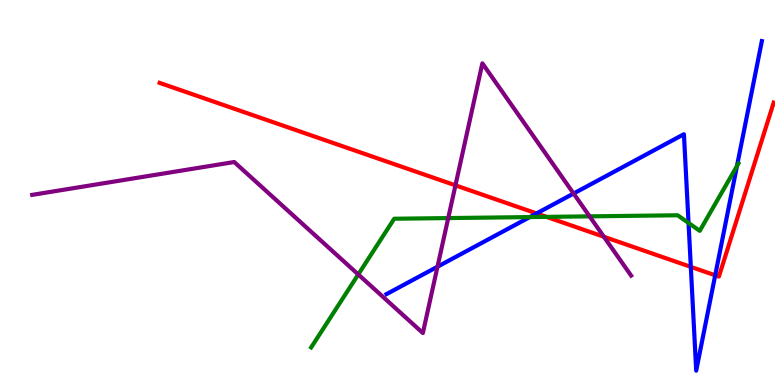[{'lines': ['blue', 'red'], 'intersections': [{'x': 6.92, 'y': 4.46}, {'x': 8.91, 'y': 3.07}, {'x': 9.23, 'y': 2.85}]}, {'lines': ['green', 'red'], 'intersections': [{'x': 7.05, 'y': 4.37}]}, {'lines': ['purple', 'red'], 'intersections': [{'x': 5.88, 'y': 5.19}, {'x': 7.79, 'y': 3.85}]}, {'lines': ['blue', 'green'], 'intersections': [{'x': 6.84, 'y': 4.36}, {'x': 8.88, 'y': 4.21}, {'x': 9.51, 'y': 5.69}]}, {'lines': ['blue', 'purple'], 'intersections': [{'x': 5.65, 'y': 3.07}, {'x': 7.4, 'y': 4.97}]}, {'lines': ['green', 'purple'], 'intersections': [{'x': 4.62, 'y': 2.87}, {'x': 5.78, 'y': 4.34}, {'x': 7.61, 'y': 4.38}]}]